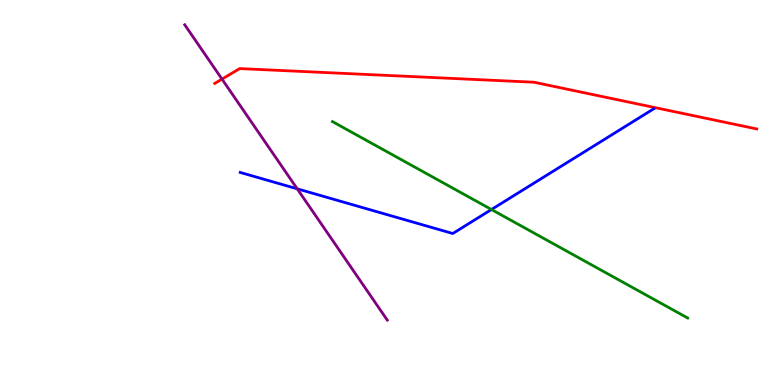[{'lines': ['blue', 'red'], 'intersections': []}, {'lines': ['green', 'red'], 'intersections': []}, {'lines': ['purple', 'red'], 'intersections': [{'x': 2.86, 'y': 7.95}]}, {'lines': ['blue', 'green'], 'intersections': [{'x': 6.34, 'y': 4.56}]}, {'lines': ['blue', 'purple'], 'intersections': [{'x': 3.84, 'y': 5.1}]}, {'lines': ['green', 'purple'], 'intersections': []}]